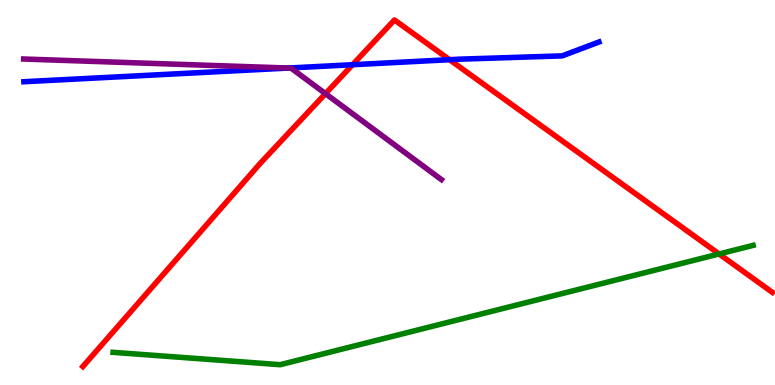[{'lines': ['blue', 'red'], 'intersections': [{'x': 4.55, 'y': 8.32}, {'x': 5.8, 'y': 8.45}]}, {'lines': ['green', 'red'], 'intersections': [{'x': 9.28, 'y': 3.4}]}, {'lines': ['purple', 'red'], 'intersections': [{'x': 4.2, 'y': 7.57}]}, {'lines': ['blue', 'green'], 'intersections': []}, {'lines': ['blue', 'purple'], 'intersections': [{'x': 3.72, 'y': 8.23}]}, {'lines': ['green', 'purple'], 'intersections': []}]